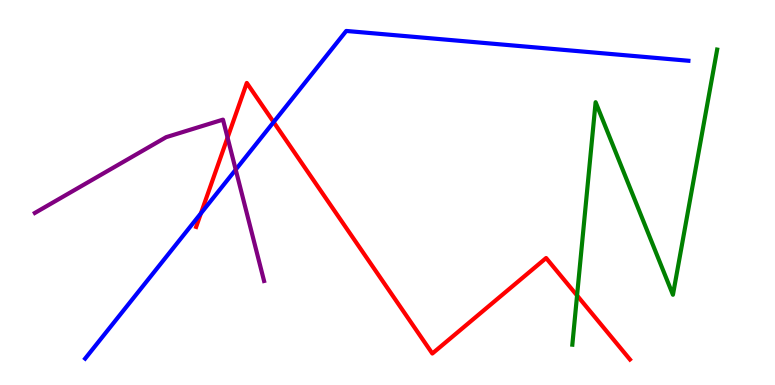[{'lines': ['blue', 'red'], 'intersections': [{'x': 2.59, 'y': 4.46}, {'x': 3.53, 'y': 6.83}]}, {'lines': ['green', 'red'], 'intersections': [{'x': 7.45, 'y': 2.33}]}, {'lines': ['purple', 'red'], 'intersections': [{'x': 2.94, 'y': 6.43}]}, {'lines': ['blue', 'green'], 'intersections': []}, {'lines': ['blue', 'purple'], 'intersections': [{'x': 3.04, 'y': 5.59}]}, {'lines': ['green', 'purple'], 'intersections': []}]